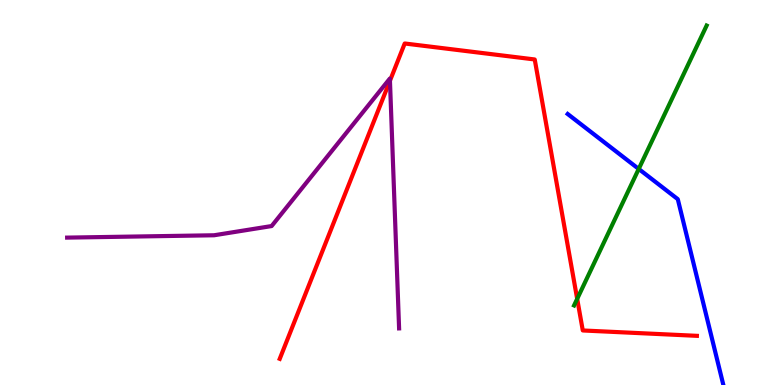[{'lines': ['blue', 'red'], 'intersections': []}, {'lines': ['green', 'red'], 'intersections': [{'x': 7.45, 'y': 2.24}]}, {'lines': ['purple', 'red'], 'intersections': [{'x': 5.03, 'y': 7.9}]}, {'lines': ['blue', 'green'], 'intersections': [{'x': 8.24, 'y': 5.61}]}, {'lines': ['blue', 'purple'], 'intersections': []}, {'lines': ['green', 'purple'], 'intersections': []}]